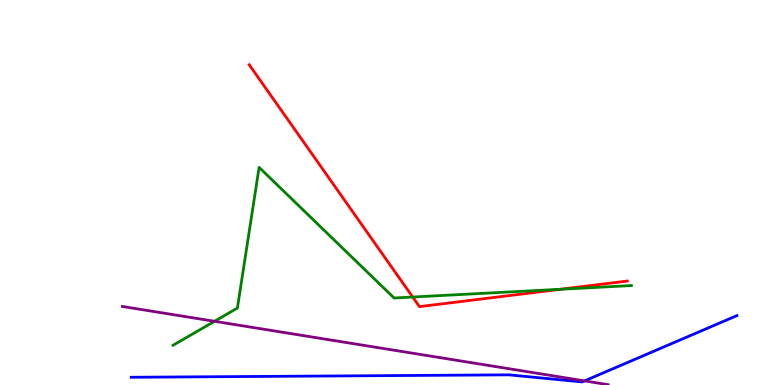[{'lines': ['blue', 'red'], 'intersections': []}, {'lines': ['green', 'red'], 'intersections': [{'x': 5.33, 'y': 2.29}, {'x': 7.23, 'y': 2.49}]}, {'lines': ['purple', 'red'], 'intersections': []}, {'lines': ['blue', 'green'], 'intersections': []}, {'lines': ['blue', 'purple'], 'intersections': [{'x': 7.54, 'y': 0.106}]}, {'lines': ['green', 'purple'], 'intersections': [{'x': 2.77, 'y': 1.65}]}]